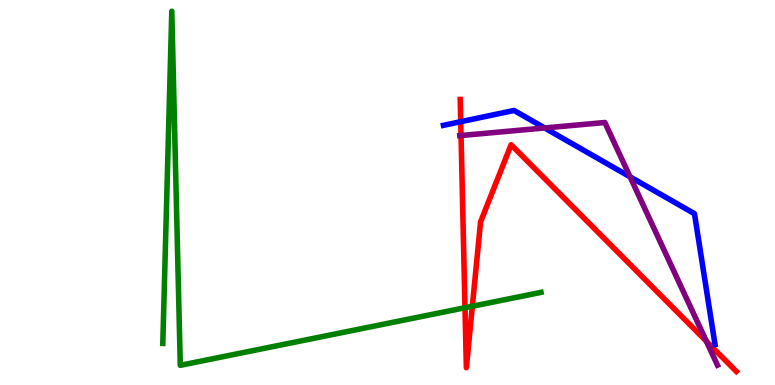[{'lines': ['blue', 'red'], 'intersections': [{'x': 5.94, 'y': 6.84}]}, {'lines': ['green', 'red'], 'intersections': [{'x': 6.0, 'y': 2.01}, {'x': 6.09, 'y': 2.05}]}, {'lines': ['purple', 'red'], 'intersections': [{'x': 5.95, 'y': 6.48}, {'x': 9.11, 'y': 1.14}]}, {'lines': ['blue', 'green'], 'intersections': []}, {'lines': ['blue', 'purple'], 'intersections': [{'x': 7.03, 'y': 6.68}, {'x': 8.13, 'y': 5.41}]}, {'lines': ['green', 'purple'], 'intersections': []}]